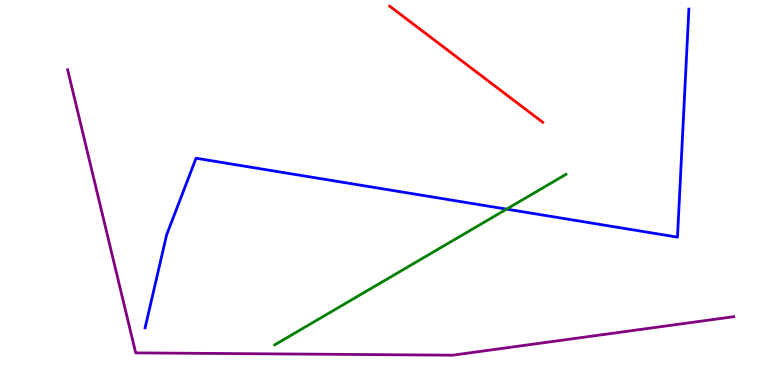[{'lines': ['blue', 'red'], 'intersections': []}, {'lines': ['green', 'red'], 'intersections': []}, {'lines': ['purple', 'red'], 'intersections': []}, {'lines': ['blue', 'green'], 'intersections': [{'x': 6.54, 'y': 4.57}]}, {'lines': ['blue', 'purple'], 'intersections': []}, {'lines': ['green', 'purple'], 'intersections': []}]